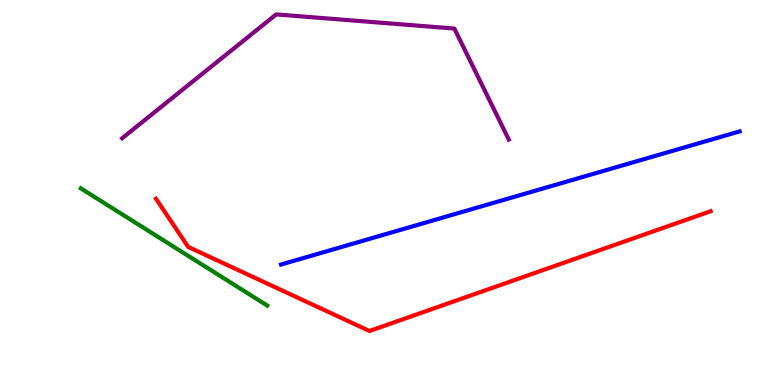[{'lines': ['blue', 'red'], 'intersections': []}, {'lines': ['green', 'red'], 'intersections': []}, {'lines': ['purple', 'red'], 'intersections': []}, {'lines': ['blue', 'green'], 'intersections': []}, {'lines': ['blue', 'purple'], 'intersections': []}, {'lines': ['green', 'purple'], 'intersections': []}]